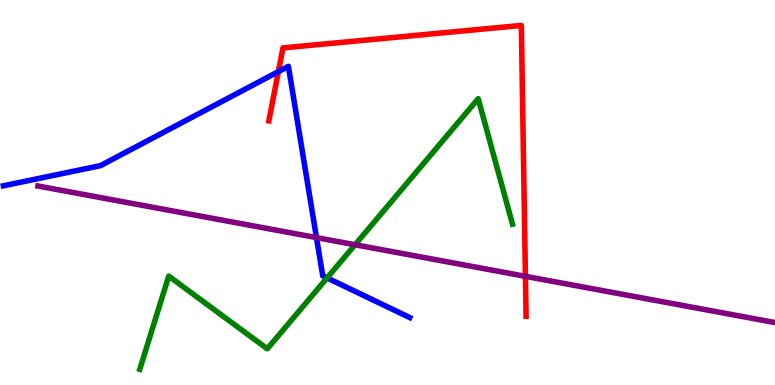[{'lines': ['blue', 'red'], 'intersections': [{'x': 3.59, 'y': 8.14}]}, {'lines': ['green', 'red'], 'intersections': []}, {'lines': ['purple', 'red'], 'intersections': [{'x': 6.78, 'y': 2.82}]}, {'lines': ['blue', 'green'], 'intersections': [{'x': 4.22, 'y': 2.78}]}, {'lines': ['blue', 'purple'], 'intersections': [{'x': 4.08, 'y': 3.83}]}, {'lines': ['green', 'purple'], 'intersections': [{'x': 4.58, 'y': 3.64}]}]